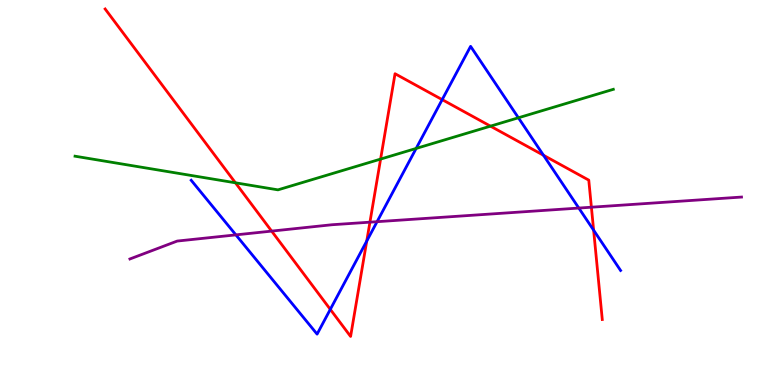[{'lines': ['blue', 'red'], 'intersections': [{'x': 4.26, 'y': 1.96}, {'x': 4.73, 'y': 3.74}, {'x': 5.71, 'y': 7.41}, {'x': 7.01, 'y': 5.97}, {'x': 7.66, 'y': 4.02}]}, {'lines': ['green', 'red'], 'intersections': [{'x': 3.04, 'y': 5.25}, {'x': 4.91, 'y': 5.87}, {'x': 6.33, 'y': 6.72}]}, {'lines': ['purple', 'red'], 'intersections': [{'x': 3.51, 'y': 4.0}, {'x': 4.77, 'y': 4.23}, {'x': 7.63, 'y': 4.62}]}, {'lines': ['blue', 'green'], 'intersections': [{'x': 5.37, 'y': 6.14}, {'x': 6.69, 'y': 6.94}]}, {'lines': ['blue', 'purple'], 'intersections': [{'x': 3.04, 'y': 3.9}, {'x': 4.87, 'y': 4.24}, {'x': 7.47, 'y': 4.6}]}, {'lines': ['green', 'purple'], 'intersections': []}]